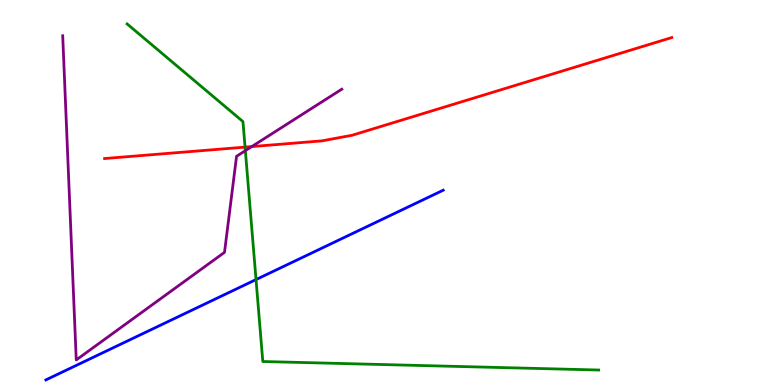[{'lines': ['blue', 'red'], 'intersections': []}, {'lines': ['green', 'red'], 'intersections': [{'x': 3.16, 'y': 6.18}]}, {'lines': ['purple', 'red'], 'intersections': [{'x': 3.25, 'y': 6.19}]}, {'lines': ['blue', 'green'], 'intersections': [{'x': 3.3, 'y': 2.74}]}, {'lines': ['blue', 'purple'], 'intersections': []}, {'lines': ['green', 'purple'], 'intersections': [{'x': 3.17, 'y': 6.09}]}]